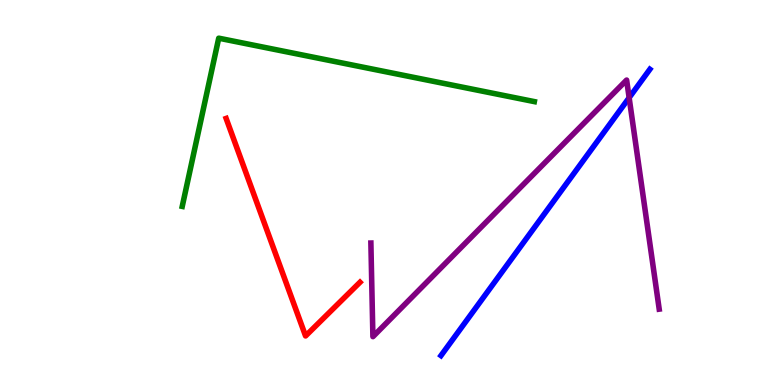[{'lines': ['blue', 'red'], 'intersections': []}, {'lines': ['green', 'red'], 'intersections': []}, {'lines': ['purple', 'red'], 'intersections': []}, {'lines': ['blue', 'green'], 'intersections': []}, {'lines': ['blue', 'purple'], 'intersections': [{'x': 8.12, 'y': 7.46}]}, {'lines': ['green', 'purple'], 'intersections': []}]